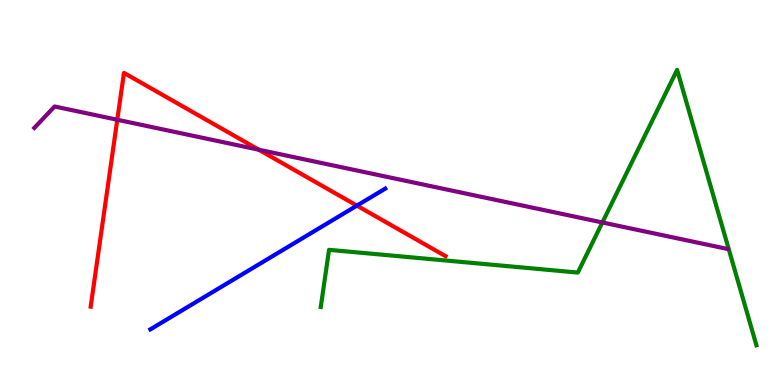[{'lines': ['blue', 'red'], 'intersections': [{'x': 4.61, 'y': 4.66}]}, {'lines': ['green', 'red'], 'intersections': []}, {'lines': ['purple', 'red'], 'intersections': [{'x': 1.51, 'y': 6.89}, {'x': 3.34, 'y': 6.11}]}, {'lines': ['blue', 'green'], 'intersections': []}, {'lines': ['blue', 'purple'], 'intersections': []}, {'lines': ['green', 'purple'], 'intersections': [{'x': 7.77, 'y': 4.22}]}]